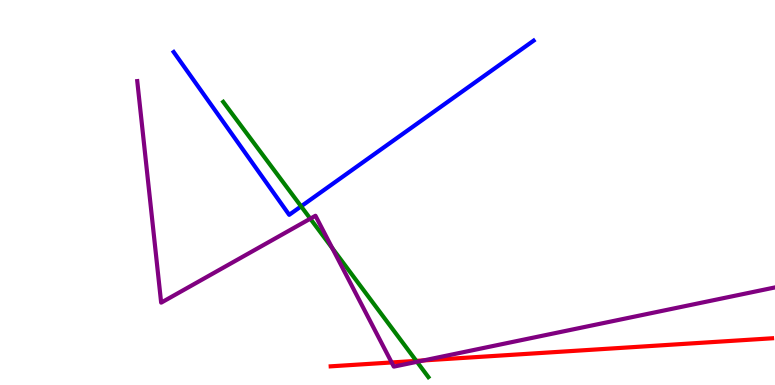[{'lines': ['blue', 'red'], 'intersections': []}, {'lines': ['green', 'red'], 'intersections': [{'x': 5.37, 'y': 0.626}]}, {'lines': ['purple', 'red'], 'intersections': [{'x': 5.05, 'y': 0.585}, {'x': 5.47, 'y': 0.638}]}, {'lines': ['blue', 'green'], 'intersections': [{'x': 3.89, 'y': 4.64}]}, {'lines': ['blue', 'purple'], 'intersections': []}, {'lines': ['green', 'purple'], 'intersections': [{'x': 4.0, 'y': 4.32}, {'x': 4.29, 'y': 3.55}, {'x': 5.38, 'y': 0.603}]}]